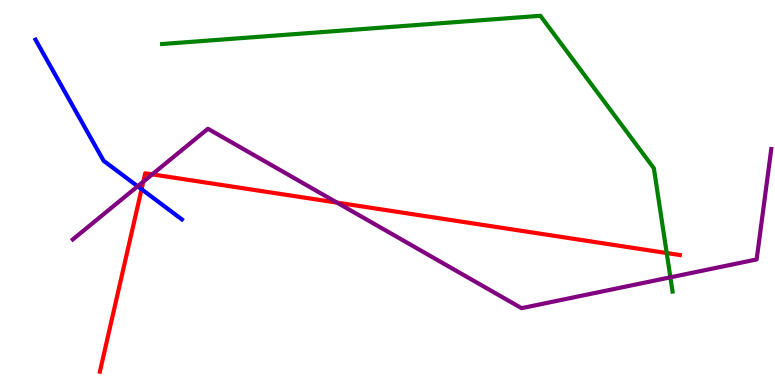[{'lines': ['blue', 'red'], 'intersections': [{'x': 1.83, 'y': 5.09}]}, {'lines': ['green', 'red'], 'intersections': [{'x': 8.6, 'y': 3.43}]}, {'lines': ['purple', 'red'], 'intersections': [{'x': 1.85, 'y': 5.28}, {'x': 1.96, 'y': 5.47}, {'x': 4.35, 'y': 4.74}]}, {'lines': ['blue', 'green'], 'intersections': []}, {'lines': ['blue', 'purple'], 'intersections': [{'x': 1.78, 'y': 5.16}]}, {'lines': ['green', 'purple'], 'intersections': [{'x': 8.65, 'y': 2.8}]}]